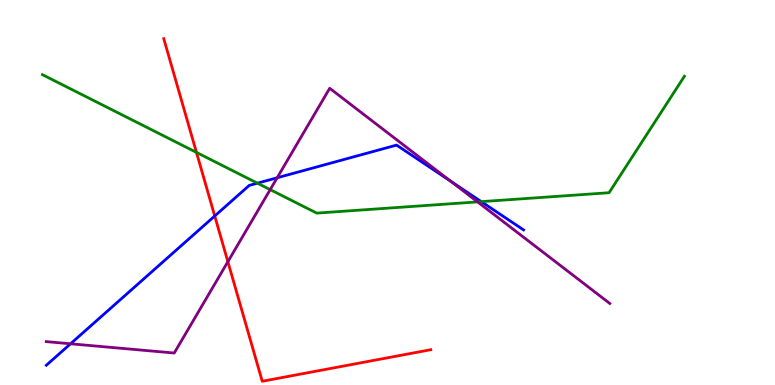[{'lines': ['blue', 'red'], 'intersections': [{'x': 2.77, 'y': 4.39}]}, {'lines': ['green', 'red'], 'intersections': [{'x': 2.53, 'y': 6.04}]}, {'lines': ['purple', 'red'], 'intersections': [{'x': 2.94, 'y': 3.2}]}, {'lines': ['blue', 'green'], 'intersections': [{'x': 3.32, 'y': 5.24}, {'x': 6.21, 'y': 4.76}]}, {'lines': ['blue', 'purple'], 'intersections': [{'x': 0.91, 'y': 1.07}, {'x': 3.58, 'y': 5.38}, {'x': 5.81, 'y': 5.29}]}, {'lines': ['green', 'purple'], 'intersections': [{'x': 3.49, 'y': 5.07}, {'x': 6.16, 'y': 4.76}]}]